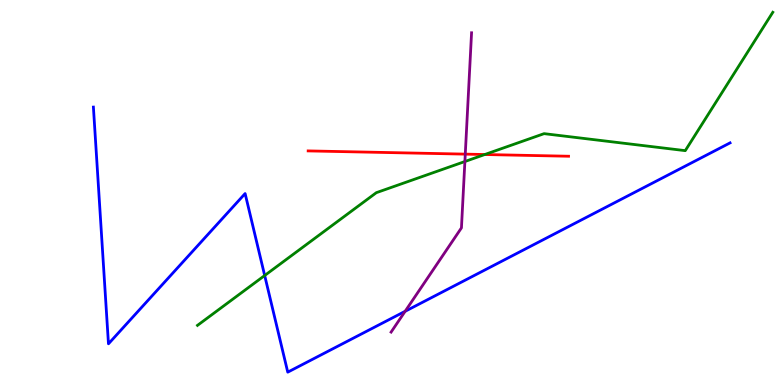[{'lines': ['blue', 'red'], 'intersections': []}, {'lines': ['green', 'red'], 'intersections': [{'x': 6.26, 'y': 5.99}]}, {'lines': ['purple', 'red'], 'intersections': [{'x': 6.0, 'y': 6.0}]}, {'lines': ['blue', 'green'], 'intersections': [{'x': 3.42, 'y': 2.84}]}, {'lines': ['blue', 'purple'], 'intersections': [{'x': 5.23, 'y': 1.91}]}, {'lines': ['green', 'purple'], 'intersections': [{'x': 6.0, 'y': 5.8}]}]